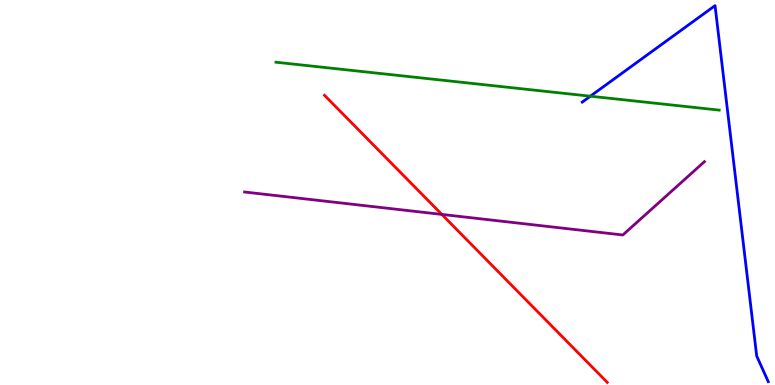[{'lines': ['blue', 'red'], 'intersections': []}, {'lines': ['green', 'red'], 'intersections': []}, {'lines': ['purple', 'red'], 'intersections': [{'x': 5.7, 'y': 4.43}]}, {'lines': ['blue', 'green'], 'intersections': [{'x': 7.62, 'y': 7.5}]}, {'lines': ['blue', 'purple'], 'intersections': []}, {'lines': ['green', 'purple'], 'intersections': []}]